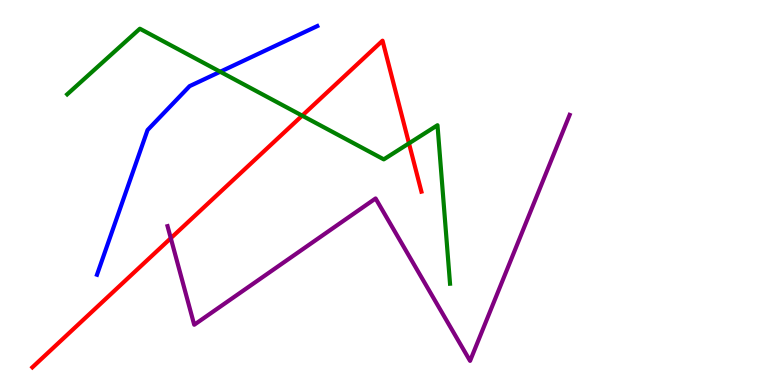[{'lines': ['blue', 'red'], 'intersections': []}, {'lines': ['green', 'red'], 'intersections': [{'x': 3.9, 'y': 7.0}, {'x': 5.28, 'y': 6.28}]}, {'lines': ['purple', 'red'], 'intersections': [{'x': 2.2, 'y': 3.81}]}, {'lines': ['blue', 'green'], 'intersections': [{'x': 2.84, 'y': 8.14}]}, {'lines': ['blue', 'purple'], 'intersections': []}, {'lines': ['green', 'purple'], 'intersections': []}]